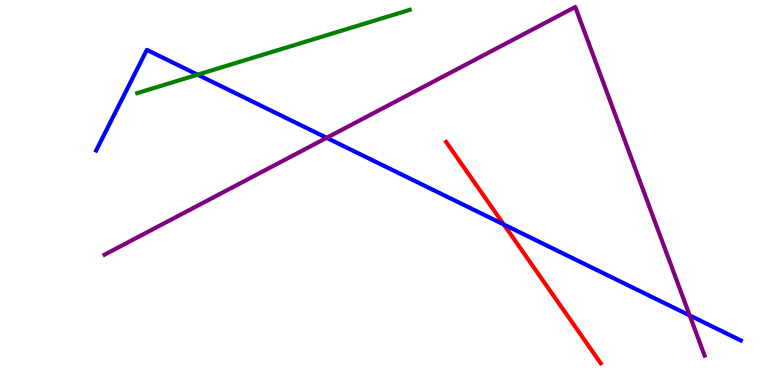[{'lines': ['blue', 'red'], 'intersections': [{'x': 6.5, 'y': 4.17}]}, {'lines': ['green', 'red'], 'intersections': []}, {'lines': ['purple', 'red'], 'intersections': []}, {'lines': ['blue', 'green'], 'intersections': [{'x': 2.55, 'y': 8.06}]}, {'lines': ['blue', 'purple'], 'intersections': [{'x': 4.21, 'y': 6.42}, {'x': 8.9, 'y': 1.81}]}, {'lines': ['green', 'purple'], 'intersections': []}]